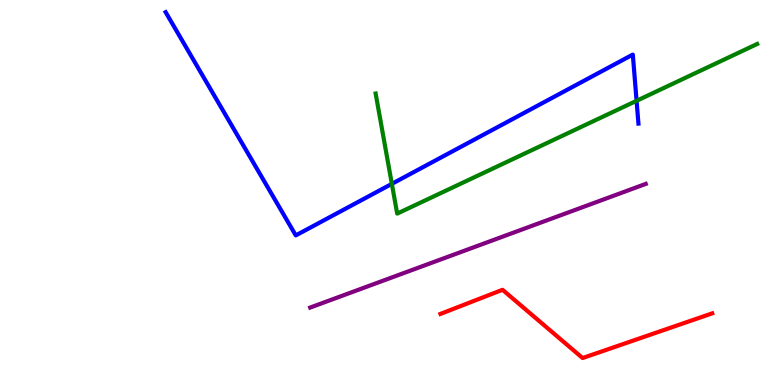[{'lines': ['blue', 'red'], 'intersections': []}, {'lines': ['green', 'red'], 'intersections': []}, {'lines': ['purple', 'red'], 'intersections': []}, {'lines': ['blue', 'green'], 'intersections': [{'x': 5.06, 'y': 5.22}, {'x': 8.21, 'y': 7.38}]}, {'lines': ['blue', 'purple'], 'intersections': []}, {'lines': ['green', 'purple'], 'intersections': []}]